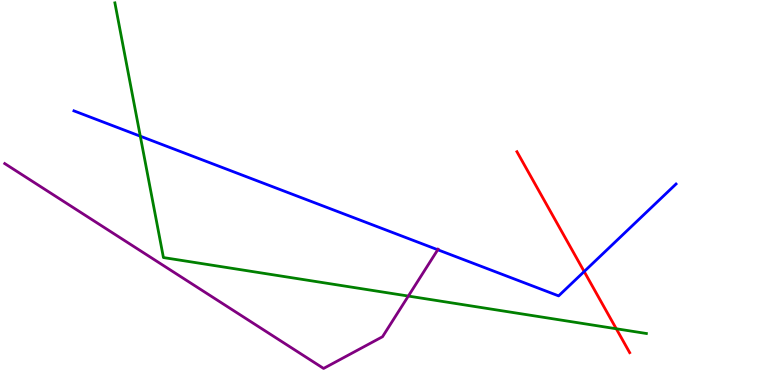[{'lines': ['blue', 'red'], 'intersections': [{'x': 7.54, 'y': 2.95}]}, {'lines': ['green', 'red'], 'intersections': [{'x': 7.95, 'y': 1.46}]}, {'lines': ['purple', 'red'], 'intersections': []}, {'lines': ['blue', 'green'], 'intersections': [{'x': 1.81, 'y': 6.46}]}, {'lines': ['blue', 'purple'], 'intersections': [{'x': 5.65, 'y': 3.51}]}, {'lines': ['green', 'purple'], 'intersections': [{'x': 5.27, 'y': 2.31}]}]